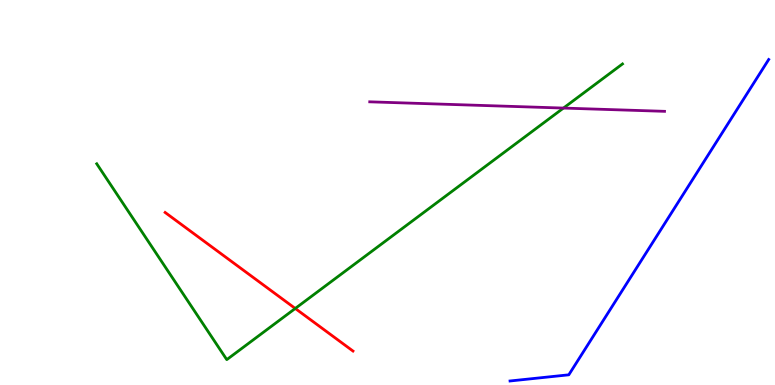[{'lines': ['blue', 'red'], 'intersections': []}, {'lines': ['green', 'red'], 'intersections': [{'x': 3.81, 'y': 1.99}]}, {'lines': ['purple', 'red'], 'intersections': []}, {'lines': ['blue', 'green'], 'intersections': []}, {'lines': ['blue', 'purple'], 'intersections': []}, {'lines': ['green', 'purple'], 'intersections': [{'x': 7.27, 'y': 7.19}]}]